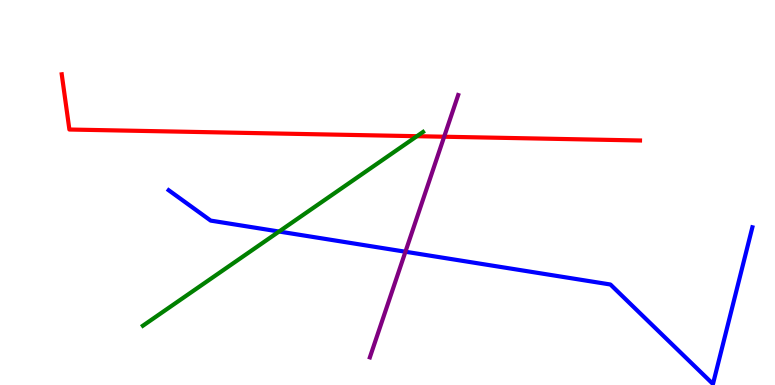[{'lines': ['blue', 'red'], 'intersections': []}, {'lines': ['green', 'red'], 'intersections': [{'x': 5.38, 'y': 6.46}]}, {'lines': ['purple', 'red'], 'intersections': [{'x': 5.73, 'y': 6.45}]}, {'lines': ['blue', 'green'], 'intersections': [{'x': 3.6, 'y': 3.99}]}, {'lines': ['blue', 'purple'], 'intersections': [{'x': 5.23, 'y': 3.46}]}, {'lines': ['green', 'purple'], 'intersections': []}]